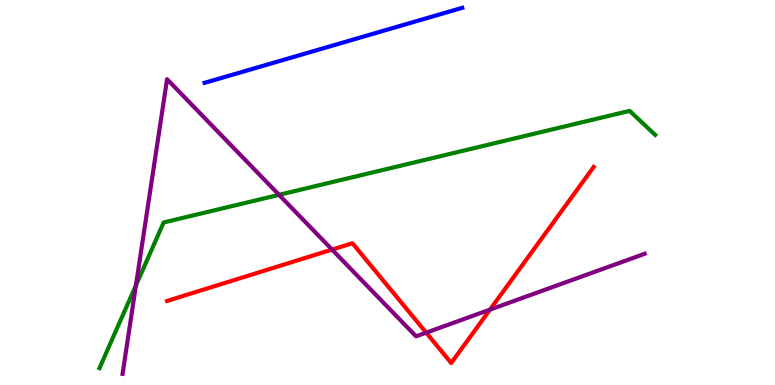[{'lines': ['blue', 'red'], 'intersections': []}, {'lines': ['green', 'red'], 'intersections': []}, {'lines': ['purple', 'red'], 'intersections': [{'x': 4.28, 'y': 3.52}, {'x': 5.5, 'y': 1.36}, {'x': 6.32, 'y': 1.96}]}, {'lines': ['blue', 'green'], 'intersections': []}, {'lines': ['blue', 'purple'], 'intersections': []}, {'lines': ['green', 'purple'], 'intersections': [{'x': 1.75, 'y': 2.59}, {'x': 3.6, 'y': 4.94}]}]